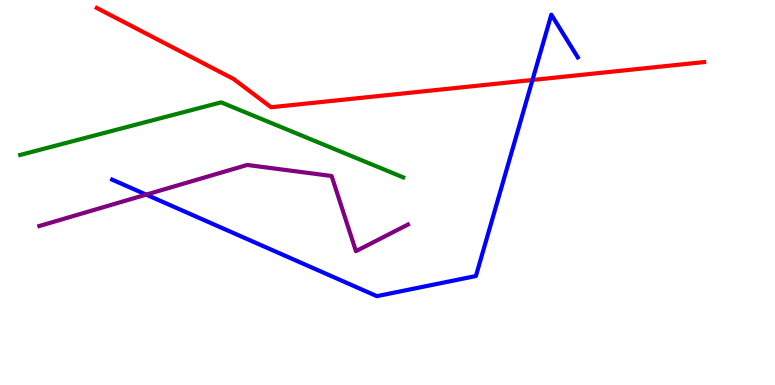[{'lines': ['blue', 'red'], 'intersections': [{'x': 6.87, 'y': 7.92}]}, {'lines': ['green', 'red'], 'intersections': []}, {'lines': ['purple', 'red'], 'intersections': []}, {'lines': ['blue', 'green'], 'intersections': []}, {'lines': ['blue', 'purple'], 'intersections': [{'x': 1.89, 'y': 4.94}]}, {'lines': ['green', 'purple'], 'intersections': []}]